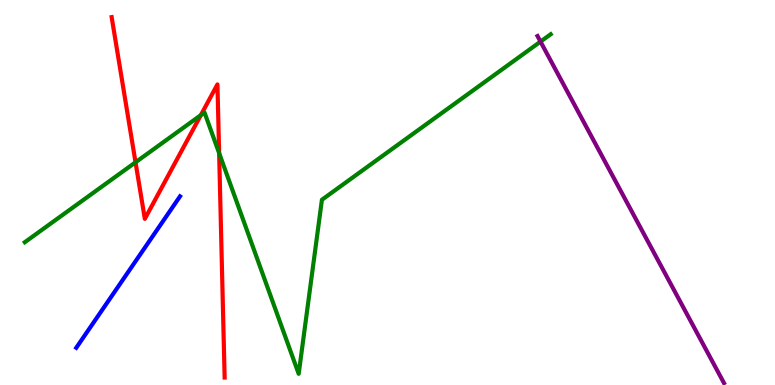[{'lines': ['blue', 'red'], 'intersections': []}, {'lines': ['green', 'red'], 'intersections': [{'x': 1.75, 'y': 5.78}, {'x': 2.59, 'y': 7.01}, {'x': 2.83, 'y': 6.02}]}, {'lines': ['purple', 'red'], 'intersections': []}, {'lines': ['blue', 'green'], 'intersections': []}, {'lines': ['blue', 'purple'], 'intersections': []}, {'lines': ['green', 'purple'], 'intersections': [{'x': 6.97, 'y': 8.92}]}]